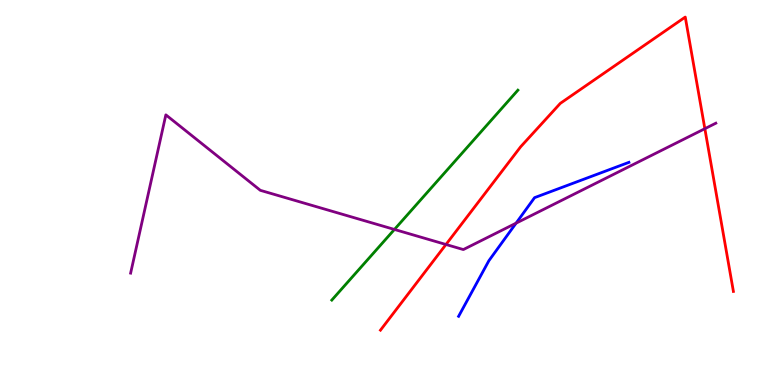[{'lines': ['blue', 'red'], 'intersections': []}, {'lines': ['green', 'red'], 'intersections': []}, {'lines': ['purple', 'red'], 'intersections': [{'x': 5.75, 'y': 3.65}, {'x': 9.09, 'y': 6.66}]}, {'lines': ['blue', 'green'], 'intersections': []}, {'lines': ['blue', 'purple'], 'intersections': [{'x': 6.66, 'y': 4.2}]}, {'lines': ['green', 'purple'], 'intersections': [{'x': 5.09, 'y': 4.04}]}]